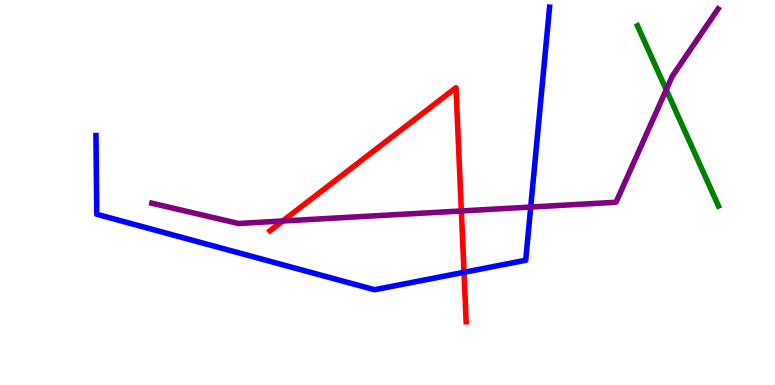[{'lines': ['blue', 'red'], 'intersections': [{'x': 5.99, 'y': 2.93}]}, {'lines': ['green', 'red'], 'intersections': []}, {'lines': ['purple', 'red'], 'intersections': [{'x': 3.65, 'y': 4.26}, {'x': 5.95, 'y': 4.52}]}, {'lines': ['blue', 'green'], 'intersections': []}, {'lines': ['blue', 'purple'], 'intersections': [{'x': 6.85, 'y': 4.62}]}, {'lines': ['green', 'purple'], 'intersections': [{'x': 8.6, 'y': 7.67}]}]